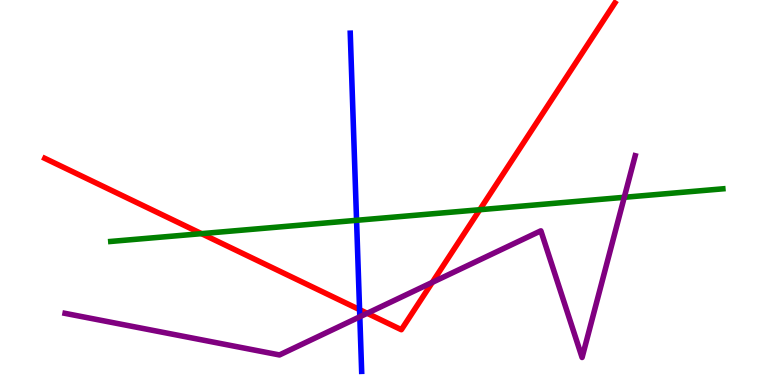[{'lines': ['blue', 'red'], 'intersections': [{'x': 4.64, 'y': 1.96}]}, {'lines': ['green', 'red'], 'intersections': [{'x': 2.6, 'y': 3.93}, {'x': 6.19, 'y': 4.55}]}, {'lines': ['purple', 'red'], 'intersections': [{'x': 4.74, 'y': 1.86}, {'x': 5.58, 'y': 2.67}]}, {'lines': ['blue', 'green'], 'intersections': [{'x': 4.6, 'y': 4.28}]}, {'lines': ['blue', 'purple'], 'intersections': [{'x': 4.64, 'y': 1.77}]}, {'lines': ['green', 'purple'], 'intersections': [{'x': 8.06, 'y': 4.88}]}]